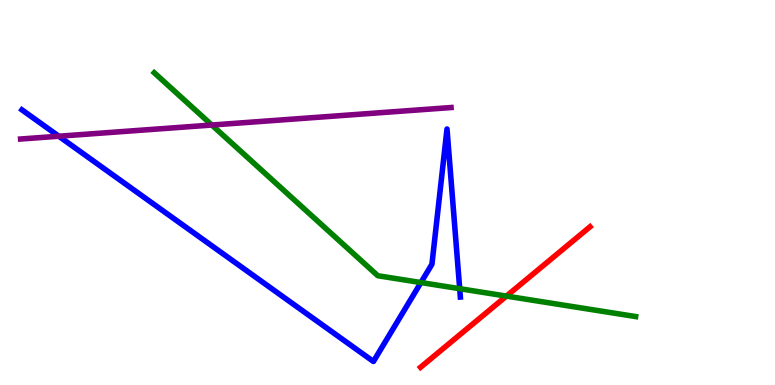[{'lines': ['blue', 'red'], 'intersections': []}, {'lines': ['green', 'red'], 'intersections': [{'x': 6.53, 'y': 2.31}]}, {'lines': ['purple', 'red'], 'intersections': []}, {'lines': ['blue', 'green'], 'intersections': [{'x': 5.43, 'y': 2.66}, {'x': 5.93, 'y': 2.5}]}, {'lines': ['blue', 'purple'], 'intersections': [{'x': 0.758, 'y': 6.46}]}, {'lines': ['green', 'purple'], 'intersections': [{'x': 2.73, 'y': 6.75}]}]